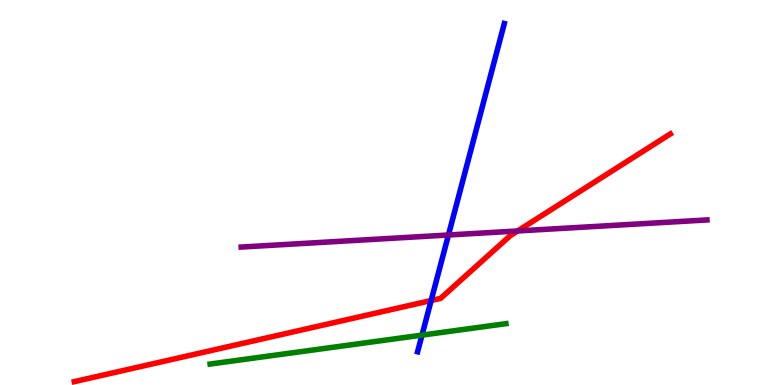[{'lines': ['blue', 'red'], 'intersections': [{'x': 5.56, 'y': 2.19}]}, {'lines': ['green', 'red'], 'intersections': []}, {'lines': ['purple', 'red'], 'intersections': [{'x': 6.68, 'y': 4.0}]}, {'lines': ['blue', 'green'], 'intersections': [{'x': 5.45, 'y': 1.3}]}, {'lines': ['blue', 'purple'], 'intersections': [{'x': 5.79, 'y': 3.9}]}, {'lines': ['green', 'purple'], 'intersections': []}]